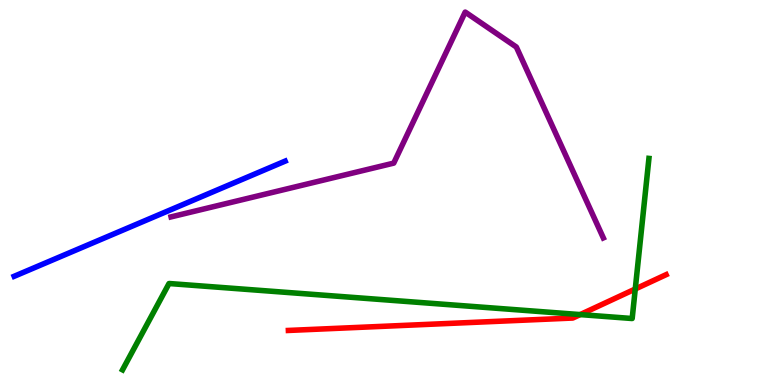[{'lines': ['blue', 'red'], 'intersections': []}, {'lines': ['green', 'red'], 'intersections': [{'x': 7.49, 'y': 1.83}, {'x': 8.2, 'y': 2.49}]}, {'lines': ['purple', 'red'], 'intersections': []}, {'lines': ['blue', 'green'], 'intersections': []}, {'lines': ['blue', 'purple'], 'intersections': []}, {'lines': ['green', 'purple'], 'intersections': []}]